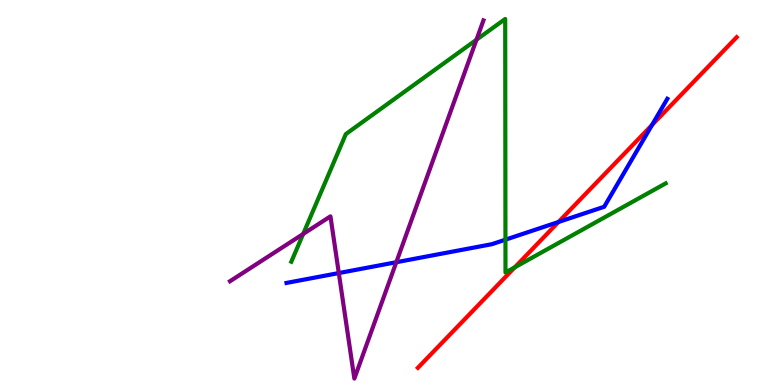[{'lines': ['blue', 'red'], 'intersections': [{'x': 7.21, 'y': 4.23}, {'x': 8.41, 'y': 6.75}]}, {'lines': ['green', 'red'], 'intersections': [{'x': 6.64, 'y': 3.06}]}, {'lines': ['purple', 'red'], 'intersections': []}, {'lines': ['blue', 'green'], 'intersections': [{'x': 6.52, 'y': 3.77}]}, {'lines': ['blue', 'purple'], 'intersections': [{'x': 4.37, 'y': 2.91}, {'x': 5.11, 'y': 3.19}]}, {'lines': ['green', 'purple'], 'intersections': [{'x': 3.91, 'y': 3.92}, {'x': 6.15, 'y': 8.97}]}]